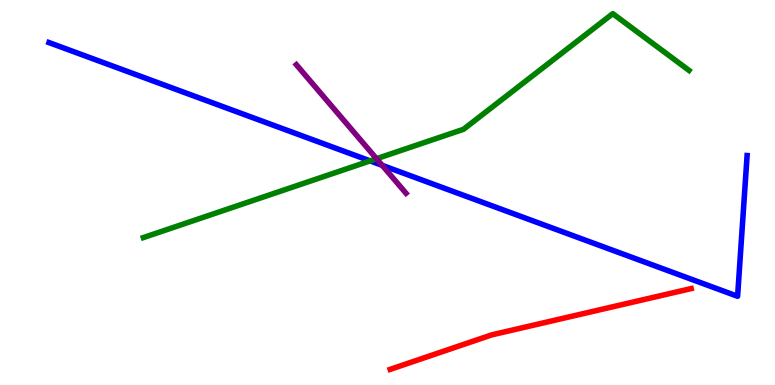[{'lines': ['blue', 'red'], 'intersections': []}, {'lines': ['green', 'red'], 'intersections': []}, {'lines': ['purple', 'red'], 'intersections': []}, {'lines': ['blue', 'green'], 'intersections': [{'x': 4.78, 'y': 5.82}]}, {'lines': ['blue', 'purple'], 'intersections': [{'x': 4.93, 'y': 5.71}]}, {'lines': ['green', 'purple'], 'intersections': [{'x': 4.86, 'y': 5.88}]}]